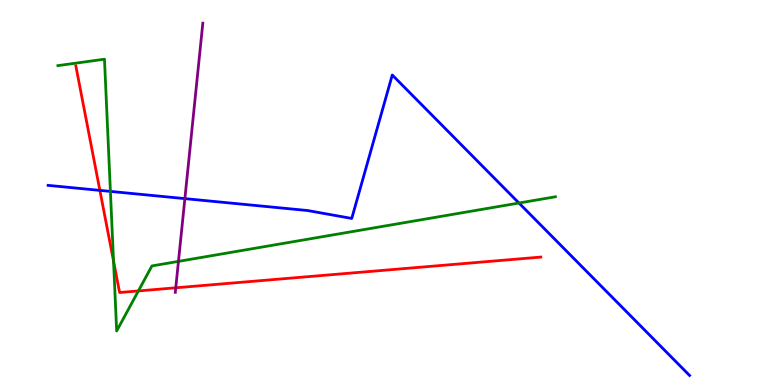[{'lines': ['blue', 'red'], 'intersections': [{'x': 1.29, 'y': 5.05}]}, {'lines': ['green', 'red'], 'intersections': [{'x': 1.46, 'y': 3.22}, {'x': 1.79, 'y': 2.44}]}, {'lines': ['purple', 'red'], 'intersections': [{'x': 2.27, 'y': 2.52}]}, {'lines': ['blue', 'green'], 'intersections': [{'x': 1.42, 'y': 5.03}, {'x': 6.7, 'y': 4.73}]}, {'lines': ['blue', 'purple'], 'intersections': [{'x': 2.39, 'y': 4.84}]}, {'lines': ['green', 'purple'], 'intersections': [{'x': 2.3, 'y': 3.21}]}]